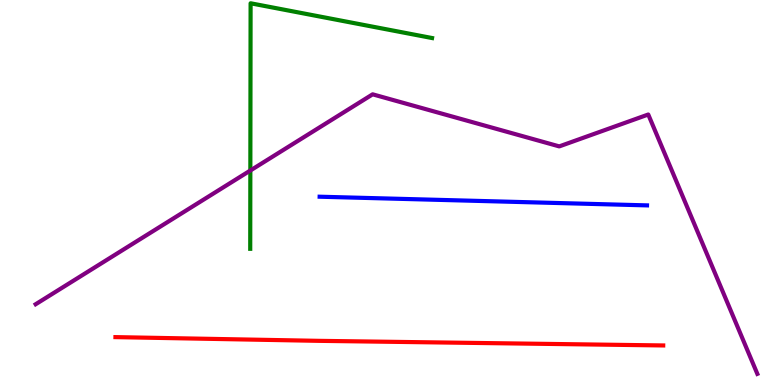[{'lines': ['blue', 'red'], 'intersections': []}, {'lines': ['green', 'red'], 'intersections': []}, {'lines': ['purple', 'red'], 'intersections': []}, {'lines': ['blue', 'green'], 'intersections': []}, {'lines': ['blue', 'purple'], 'intersections': []}, {'lines': ['green', 'purple'], 'intersections': [{'x': 3.23, 'y': 5.57}]}]